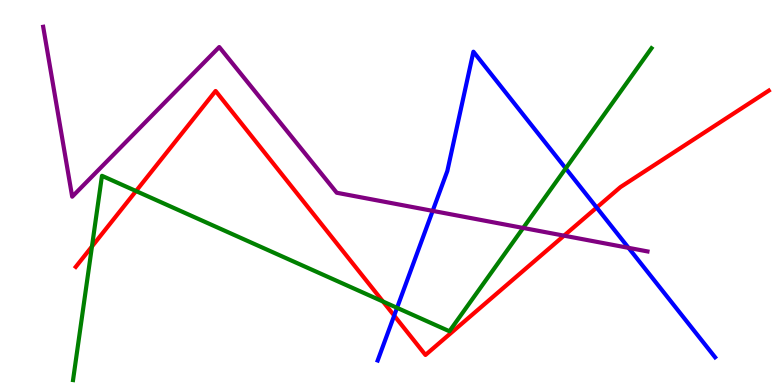[{'lines': ['blue', 'red'], 'intersections': [{'x': 5.09, 'y': 1.8}, {'x': 7.7, 'y': 4.61}]}, {'lines': ['green', 'red'], 'intersections': [{'x': 1.19, 'y': 3.6}, {'x': 1.76, 'y': 5.04}, {'x': 4.94, 'y': 2.17}]}, {'lines': ['purple', 'red'], 'intersections': [{'x': 7.28, 'y': 3.88}]}, {'lines': ['blue', 'green'], 'intersections': [{'x': 5.12, 'y': 2.0}, {'x': 7.3, 'y': 5.63}]}, {'lines': ['blue', 'purple'], 'intersections': [{'x': 5.58, 'y': 4.52}, {'x': 8.11, 'y': 3.56}]}, {'lines': ['green', 'purple'], 'intersections': [{'x': 6.75, 'y': 4.08}]}]